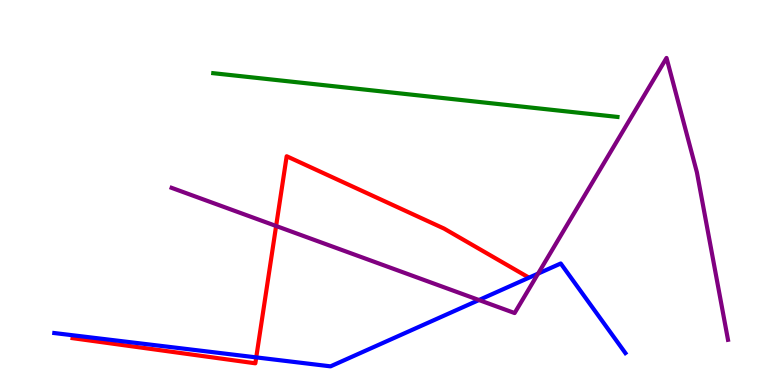[{'lines': ['blue', 'red'], 'intersections': [{'x': 3.31, 'y': 0.717}]}, {'lines': ['green', 'red'], 'intersections': []}, {'lines': ['purple', 'red'], 'intersections': [{'x': 3.56, 'y': 4.13}]}, {'lines': ['blue', 'green'], 'intersections': []}, {'lines': ['blue', 'purple'], 'intersections': [{'x': 6.18, 'y': 2.21}, {'x': 6.94, 'y': 2.89}]}, {'lines': ['green', 'purple'], 'intersections': []}]